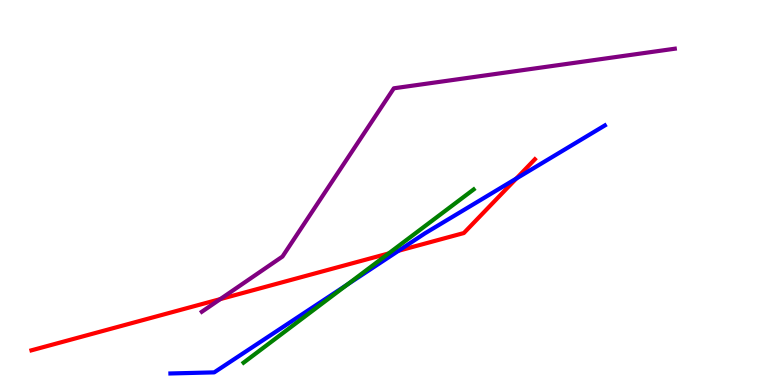[{'lines': ['blue', 'red'], 'intersections': [{'x': 5.14, 'y': 3.49}, {'x': 6.66, 'y': 5.36}]}, {'lines': ['green', 'red'], 'intersections': [{'x': 5.01, 'y': 3.42}]}, {'lines': ['purple', 'red'], 'intersections': [{'x': 2.84, 'y': 2.23}]}, {'lines': ['blue', 'green'], 'intersections': [{'x': 4.48, 'y': 2.61}]}, {'lines': ['blue', 'purple'], 'intersections': []}, {'lines': ['green', 'purple'], 'intersections': []}]